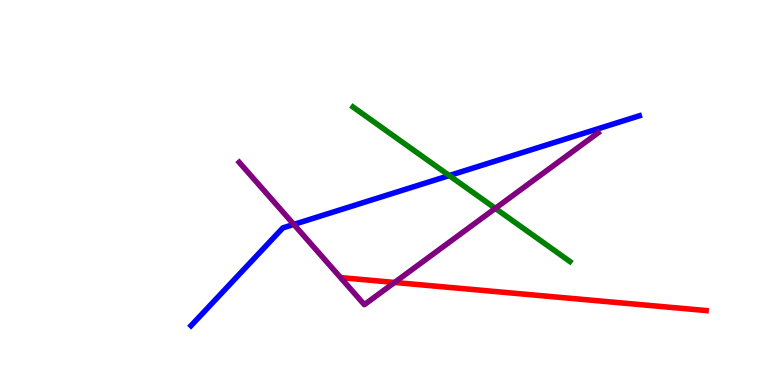[{'lines': ['blue', 'red'], 'intersections': []}, {'lines': ['green', 'red'], 'intersections': []}, {'lines': ['purple', 'red'], 'intersections': [{'x': 5.09, 'y': 2.66}]}, {'lines': ['blue', 'green'], 'intersections': [{'x': 5.8, 'y': 5.44}]}, {'lines': ['blue', 'purple'], 'intersections': [{'x': 3.79, 'y': 4.17}]}, {'lines': ['green', 'purple'], 'intersections': [{'x': 6.39, 'y': 4.59}]}]